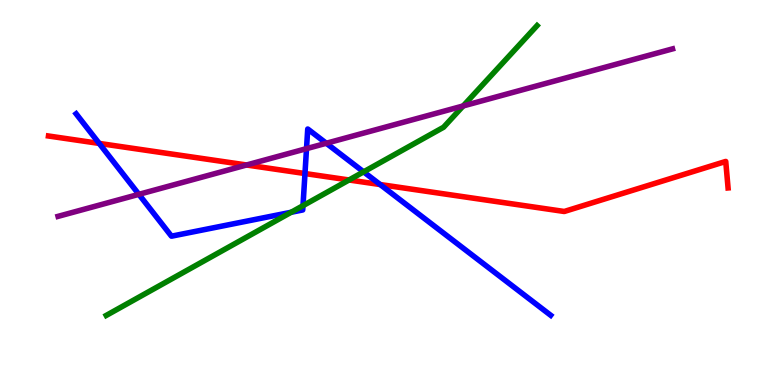[{'lines': ['blue', 'red'], 'intersections': [{'x': 1.28, 'y': 6.27}, {'x': 3.94, 'y': 5.49}, {'x': 4.91, 'y': 5.21}]}, {'lines': ['green', 'red'], 'intersections': [{'x': 4.5, 'y': 5.33}]}, {'lines': ['purple', 'red'], 'intersections': [{'x': 3.18, 'y': 5.71}]}, {'lines': ['blue', 'green'], 'intersections': [{'x': 3.76, 'y': 4.49}, {'x': 3.91, 'y': 4.66}, {'x': 4.69, 'y': 5.54}]}, {'lines': ['blue', 'purple'], 'intersections': [{'x': 1.79, 'y': 4.95}, {'x': 3.96, 'y': 6.14}, {'x': 4.21, 'y': 6.28}]}, {'lines': ['green', 'purple'], 'intersections': [{'x': 5.98, 'y': 7.25}]}]